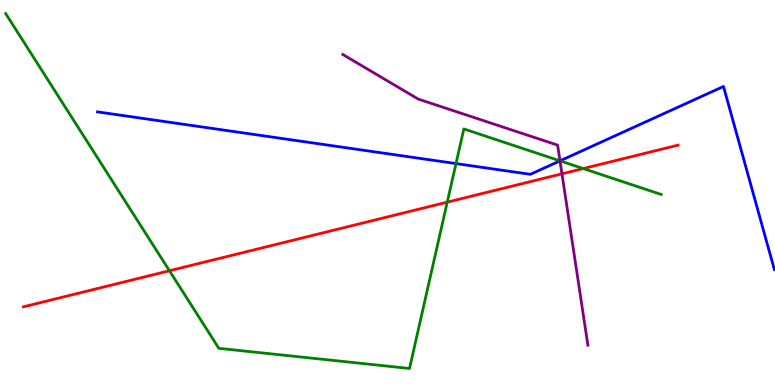[{'lines': ['blue', 'red'], 'intersections': []}, {'lines': ['green', 'red'], 'intersections': [{'x': 2.19, 'y': 2.97}, {'x': 5.77, 'y': 4.75}, {'x': 7.53, 'y': 5.62}]}, {'lines': ['purple', 'red'], 'intersections': [{'x': 7.25, 'y': 5.49}]}, {'lines': ['blue', 'green'], 'intersections': [{'x': 5.88, 'y': 5.75}, {'x': 7.23, 'y': 5.82}]}, {'lines': ['blue', 'purple'], 'intersections': [{'x': 7.23, 'y': 5.82}]}, {'lines': ['green', 'purple'], 'intersections': [{'x': 7.23, 'y': 5.82}]}]